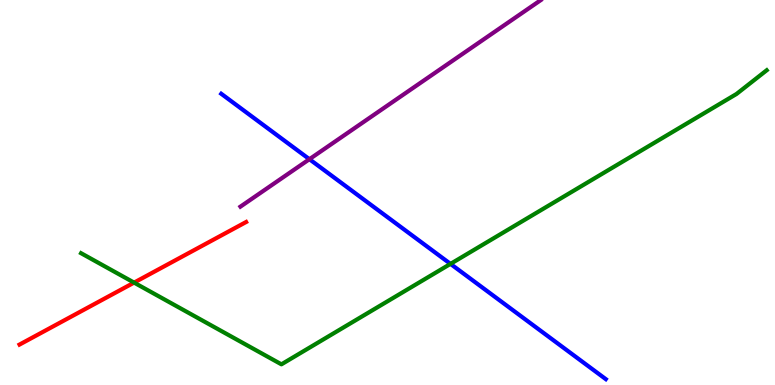[{'lines': ['blue', 'red'], 'intersections': []}, {'lines': ['green', 'red'], 'intersections': [{'x': 1.73, 'y': 2.66}]}, {'lines': ['purple', 'red'], 'intersections': []}, {'lines': ['blue', 'green'], 'intersections': [{'x': 5.81, 'y': 3.15}]}, {'lines': ['blue', 'purple'], 'intersections': [{'x': 3.99, 'y': 5.86}]}, {'lines': ['green', 'purple'], 'intersections': []}]